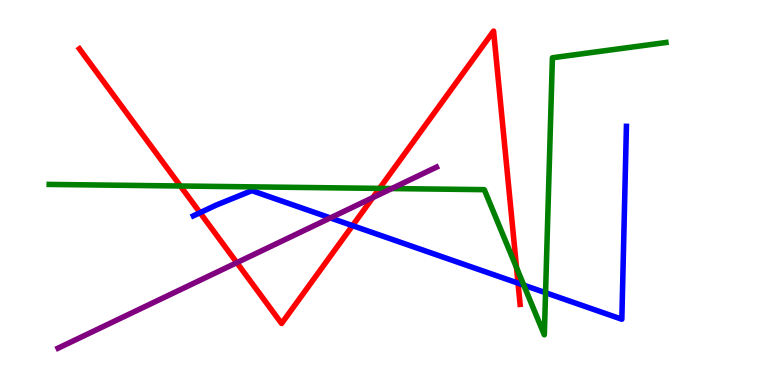[{'lines': ['blue', 'red'], 'intersections': [{'x': 2.58, 'y': 4.48}, {'x': 4.55, 'y': 4.14}, {'x': 6.68, 'y': 2.65}]}, {'lines': ['green', 'red'], 'intersections': [{'x': 2.33, 'y': 5.17}, {'x': 4.9, 'y': 5.11}, {'x': 6.66, 'y': 3.05}]}, {'lines': ['purple', 'red'], 'intersections': [{'x': 3.06, 'y': 3.18}, {'x': 4.81, 'y': 4.87}]}, {'lines': ['blue', 'green'], 'intersections': [{'x': 6.76, 'y': 2.59}, {'x': 7.04, 'y': 2.4}]}, {'lines': ['blue', 'purple'], 'intersections': [{'x': 4.26, 'y': 4.34}]}, {'lines': ['green', 'purple'], 'intersections': [{'x': 5.05, 'y': 5.1}]}]